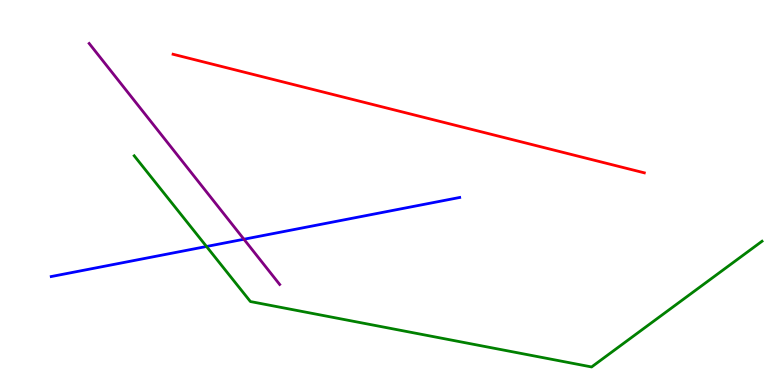[{'lines': ['blue', 'red'], 'intersections': []}, {'lines': ['green', 'red'], 'intersections': []}, {'lines': ['purple', 'red'], 'intersections': []}, {'lines': ['blue', 'green'], 'intersections': [{'x': 2.66, 'y': 3.6}]}, {'lines': ['blue', 'purple'], 'intersections': [{'x': 3.15, 'y': 3.79}]}, {'lines': ['green', 'purple'], 'intersections': []}]